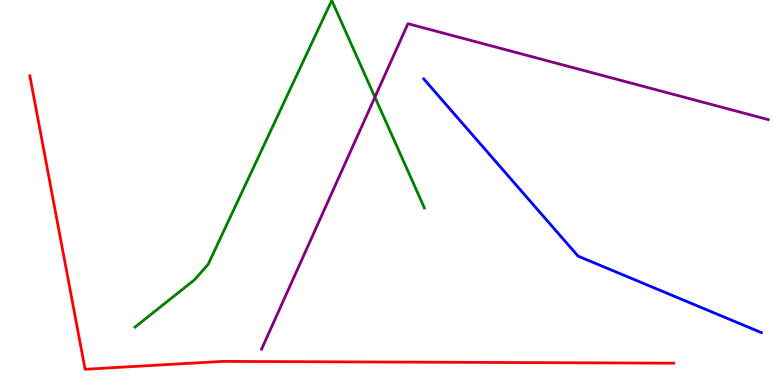[{'lines': ['blue', 'red'], 'intersections': []}, {'lines': ['green', 'red'], 'intersections': []}, {'lines': ['purple', 'red'], 'intersections': []}, {'lines': ['blue', 'green'], 'intersections': []}, {'lines': ['blue', 'purple'], 'intersections': []}, {'lines': ['green', 'purple'], 'intersections': [{'x': 4.84, 'y': 7.48}]}]